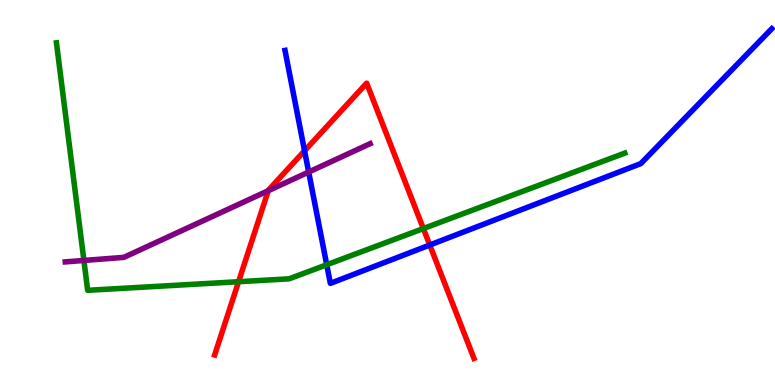[{'lines': ['blue', 'red'], 'intersections': [{'x': 3.93, 'y': 6.08}, {'x': 5.55, 'y': 3.64}]}, {'lines': ['green', 'red'], 'intersections': [{'x': 3.08, 'y': 2.68}, {'x': 5.46, 'y': 4.06}]}, {'lines': ['purple', 'red'], 'intersections': [{'x': 3.46, 'y': 5.05}]}, {'lines': ['blue', 'green'], 'intersections': [{'x': 4.22, 'y': 3.12}]}, {'lines': ['blue', 'purple'], 'intersections': [{'x': 3.98, 'y': 5.53}]}, {'lines': ['green', 'purple'], 'intersections': [{'x': 1.08, 'y': 3.24}]}]